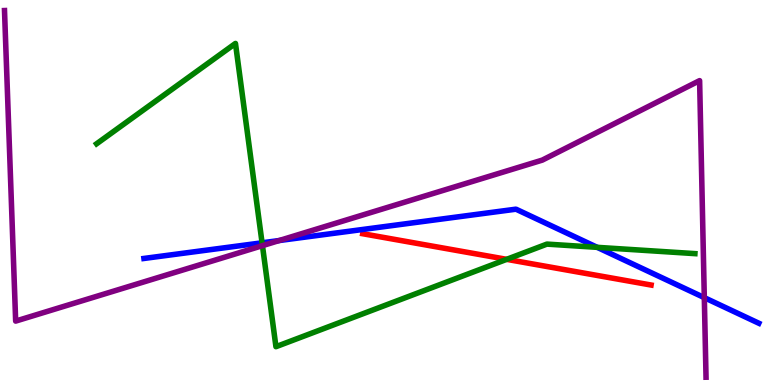[{'lines': ['blue', 'red'], 'intersections': []}, {'lines': ['green', 'red'], 'intersections': [{'x': 6.54, 'y': 3.26}]}, {'lines': ['purple', 'red'], 'intersections': []}, {'lines': ['blue', 'green'], 'intersections': [{'x': 3.38, 'y': 3.69}, {'x': 7.71, 'y': 3.58}]}, {'lines': ['blue', 'purple'], 'intersections': [{'x': 3.6, 'y': 3.75}, {'x': 9.09, 'y': 2.27}]}, {'lines': ['green', 'purple'], 'intersections': [{'x': 3.39, 'y': 3.62}]}]